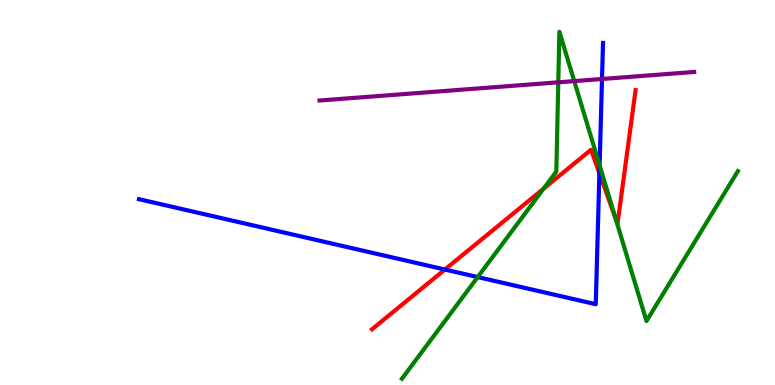[{'lines': ['blue', 'red'], 'intersections': [{'x': 5.74, 'y': 3.0}, {'x': 7.73, 'y': 5.5}]}, {'lines': ['green', 'red'], 'intersections': [{'x': 7.01, 'y': 5.1}, {'x': 7.94, 'y': 4.31}]}, {'lines': ['purple', 'red'], 'intersections': []}, {'lines': ['blue', 'green'], 'intersections': [{'x': 6.16, 'y': 2.8}, {'x': 7.74, 'y': 5.7}]}, {'lines': ['blue', 'purple'], 'intersections': [{'x': 7.77, 'y': 7.95}]}, {'lines': ['green', 'purple'], 'intersections': [{'x': 7.2, 'y': 7.86}, {'x': 7.41, 'y': 7.89}]}]